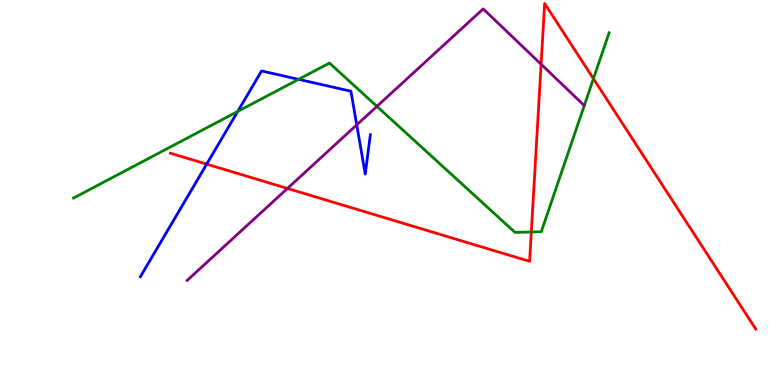[{'lines': ['blue', 'red'], 'intersections': [{'x': 2.67, 'y': 5.74}]}, {'lines': ['green', 'red'], 'intersections': [{'x': 6.86, 'y': 3.98}, {'x': 7.66, 'y': 7.96}]}, {'lines': ['purple', 'red'], 'intersections': [{'x': 3.71, 'y': 5.11}, {'x': 6.98, 'y': 8.33}]}, {'lines': ['blue', 'green'], 'intersections': [{'x': 3.07, 'y': 7.11}, {'x': 3.85, 'y': 7.94}]}, {'lines': ['blue', 'purple'], 'intersections': [{'x': 4.6, 'y': 6.76}]}, {'lines': ['green', 'purple'], 'intersections': [{'x': 4.86, 'y': 7.24}]}]